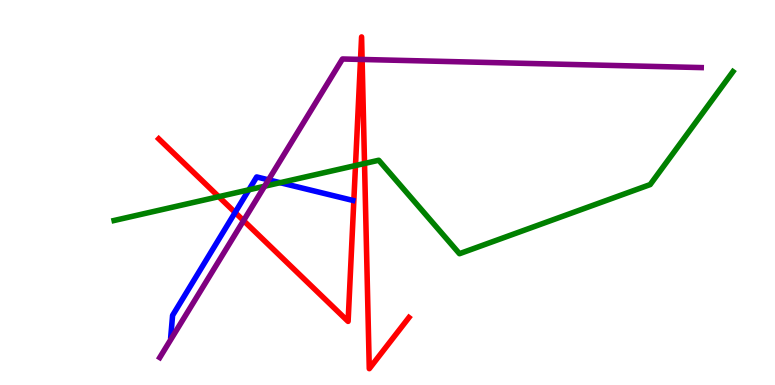[{'lines': ['blue', 'red'], 'intersections': [{'x': 3.03, 'y': 4.48}]}, {'lines': ['green', 'red'], 'intersections': [{'x': 2.82, 'y': 4.89}, {'x': 4.59, 'y': 5.7}, {'x': 4.7, 'y': 5.75}]}, {'lines': ['purple', 'red'], 'intersections': [{'x': 3.14, 'y': 4.27}, {'x': 4.65, 'y': 8.46}, {'x': 4.67, 'y': 8.46}]}, {'lines': ['blue', 'green'], 'intersections': [{'x': 3.21, 'y': 5.07}, {'x': 3.62, 'y': 5.25}]}, {'lines': ['blue', 'purple'], 'intersections': [{'x': 3.46, 'y': 5.33}]}, {'lines': ['green', 'purple'], 'intersections': [{'x': 3.41, 'y': 5.16}]}]